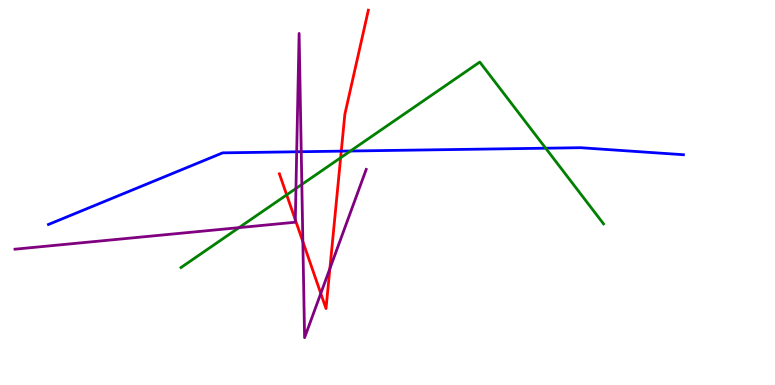[{'lines': ['blue', 'red'], 'intersections': [{'x': 4.4, 'y': 6.07}]}, {'lines': ['green', 'red'], 'intersections': [{'x': 3.7, 'y': 4.94}, {'x': 4.4, 'y': 5.9}]}, {'lines': ['purple', 'red'], 'intersections': [{'x': 3.81, 'y': 4.29}, {'x': 3.91, 'y': 3.72}, {'x': 4.14, 'y': 2.38}, {'x': 4.26, 'y': 3.02}]}, {'lines': ['blue', 'green'], 'intersections': [{'x': 4.52, 'y': 6.08}, {'x': 7.04, 'y': 6.15}]}, {'lines': ['blue', 'purple'], 'intersections': [{'x': 3.83, 'y': 6.06}, {'x': 3.89, 'y': 6.06}]}, {'lines': ['green', 'purple'], 'intersections': [{'x': 3.08, 'y': 4.09}, {'x': 3.82, 'y': 5.1}, {'x': 3.89, 'y': 5.21}]}]